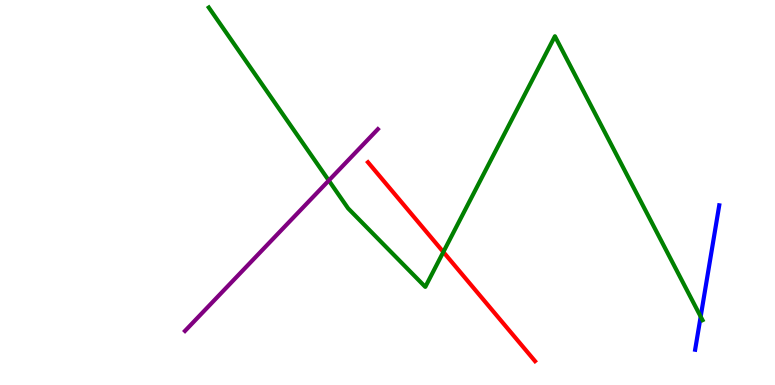[{'lines': ['blue', 'red'], 'intersections': []}, {'lines': ['green', 'red'], 'intersections': [{'x': 5.72, 'y': 3.45}]}, {'lines': ['purple', 'red'], 'intersections': []}, {'lines': ['blue', 'green'], 'intersections': [{'x': 9.04, 'y': 1.78}]}, {'lines': ['blue', 'purple'], 'intersections': []}, {'lines': ['green', 'purple'], 'intersections': [{'x': 4.24, 'y': 5.31}]}]